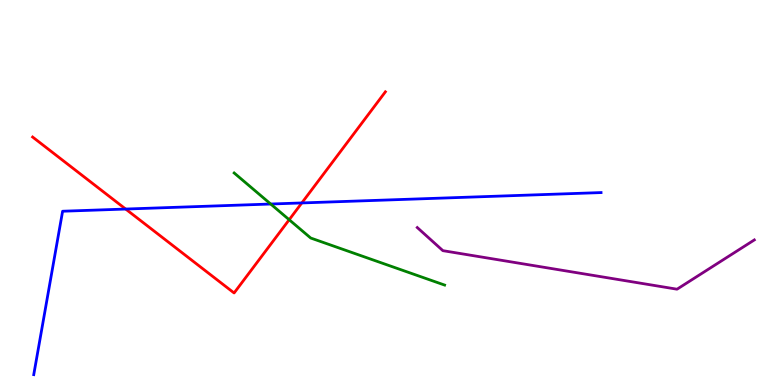[{'lines': ['blue', 'red'], 'intersections': [{'x': 1.62, 'y': 4.57}, {'x': 3.89, 'y': 4.73}]}, {'lines': ['green', 'red'], 'intersections': [{'x': 3.73, 'y': 4.29}]}, {'lines': ['purple', 'red'], 'intersections': []}, {'lines': ['blue', 'green'], 'intersections': [{'x': 3.49, 'y': 4.7}]}, {'lines': ['blue', 'purple'], 'intersections': []}, {'lines': ['green', 'purple'], 'intersections': []}]